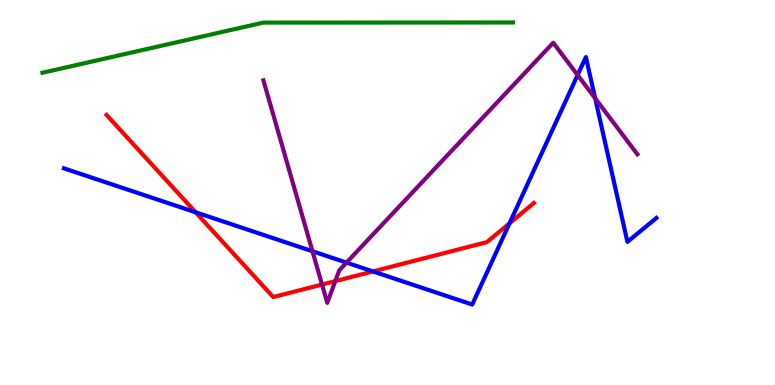[{'lines': ['blue', 'red'], 'intersections': [{'x': 2.52, 'y': 4.49}, {'x': 4.81, 'y': 2.95}, {'x': 6.57, 'y': 4.2}]}, {'lines': ['green', 'red'], 'intersections': []}, {'lines': ['purple', 'red'], 'intersections': [{'x': 4.15, 'y': 2.61}, {'x': 4.33, 'y': 2.7}]}, {'lines': ['blue', 'green'], 'intersections': []}, {'lines': ['blue', 'purple'], 'intersections': [{'x': 4.03, 'y': 3.47}, {'x': 4.47, 'y': 3.18}, {'x': 7.45, 'y': 8.05}, {'x': 7.68, 'y': 7.45}]}, {'lines': ['green', 'purple'], 'intersections': []}]